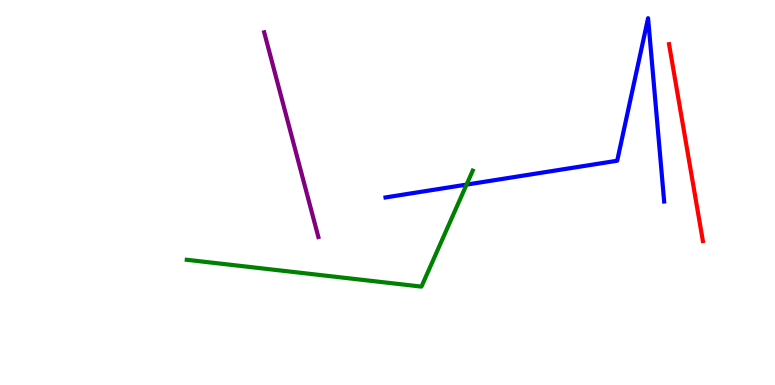[{'lines': ['blue', 'red'], 'intersections': []}, {'lines': ['green', 'red'], 'intersections': []}, {'lines': ['purple', 'red'], 'intersections': []}, {'lines': ['blue', 'green'], 'intersections': [{'x': 6.02, 'y': 5.21}]}, {'lines': ['blue', 'purple'], 'intersections': []}, {'lines': ['green', 'purple'], 'intersections': []}]